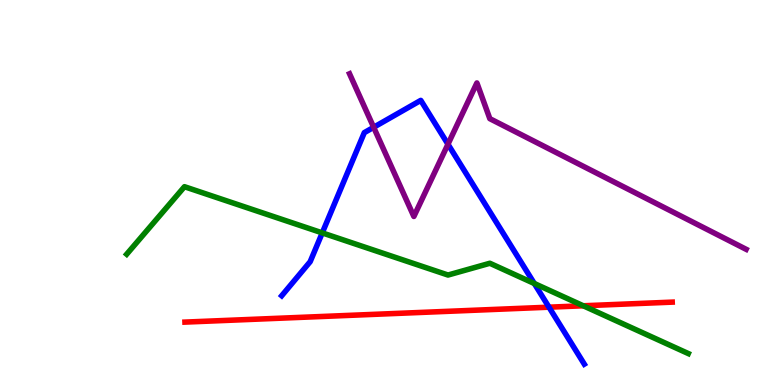[{'lines': ['blue', 'red'], 'intersections': [{'x': 7.08, 'y': 2.02}]}, {'lines': ['green', 'red'], 'intersections': [{'x': 7.53, 'y': 2.06}]}, {'lines': ['purple', 'red'], 'intersections': []}, {'lines': ['blue', 'green'], 'intersections': [{'x': 4.16, 'y': 3.95}, {'x': 6.89, 'y': 2.64}]}, {'lines': ['blue', 'purple'], 'intersections': [{'x': 4.82, 'y': 6.69}, {'x': 5.78, 'y': 6.25}]}, {'lines': ['green', 'purple'], 'intersections': []}]